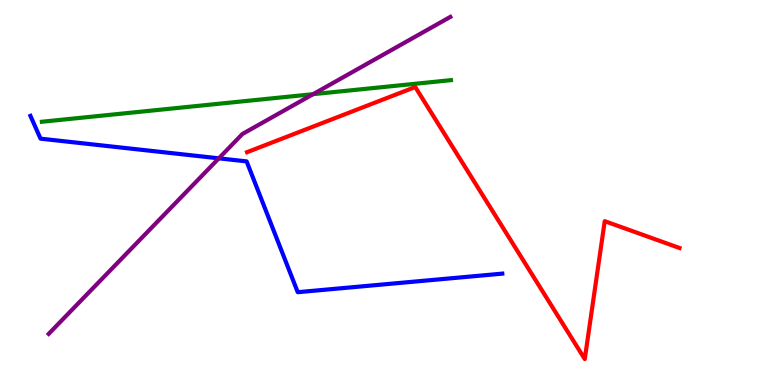[{'lines': ['blue', 'red'], 'intersections': []}, {'lines': ['green', 'red'], 'intersections': []}, {'lines': ['purple', 'red'], 'intersections': []}, {'lines': ['blue', 'green'], 'intersections': []}, {'lines': ['blue', 'purple'], 'intersections': [{'x': 2.82, 'y': 5.89}]}, {'lines': ['green', 'purple'], 'intersections': [{'x': 4.04, 'y': 7.55}]}]